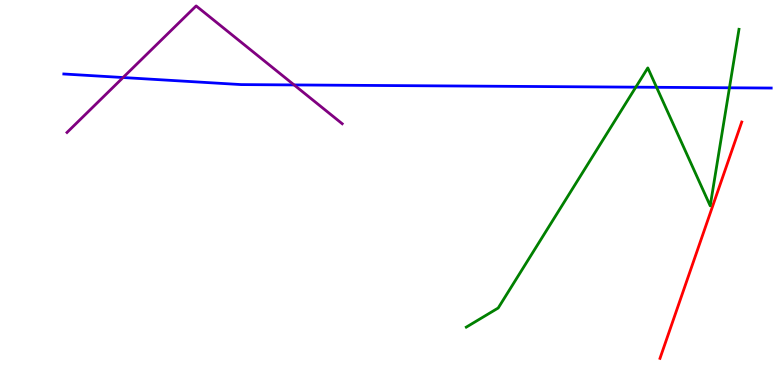[{'lines': ['blue', 'red'], 'intersections': []}, {'lines': ['green', 'red'], 'intersections': []}, {'lines': ['purple', 'red'], 'intersections': []}, {'lines': ['blue', 'green'], 'intersections': [{'x': 8.2, 'y': 7.74}, {'x': 8.47, 'y': 7.73}, {'x': 9.41, 'y': 7.72}]}, {'lines': ['blue', 'purple'], 'intersections': [{'x': 1.59, 'y': 7.99}, {'x': 3.79, 'y': 7.79}]}, {'lines': ['green', 'purple'], 'intersections': []}]